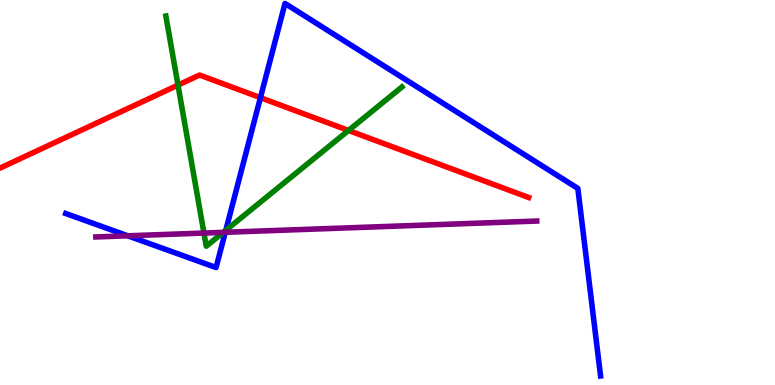[{'lines': ['blue', 'red'], 'intersections': [{'x': 3.36, 'y': 7.46}]}, {'lines': ['green', 'red'], 'intersections': [{'x': 2.3, 'y': 7.79}, {'x': 4.5, 'y': 6.61}]}, {'lines': ['purple', 'red'], 'intersections': []}, {'lines': ['blue', 'green'], 'intersections': [{'x': 2.91, 'y': 4.02}]}, {'lines': ['blue', 'purple'], 'intersections': [{'x': 1.65, 'y': 3.88}, {'x': 2.91, 'y': 3.97}]}, {'lines': ['green', 'purple'], 'intersections': [{'x': 2.63, 'y': 3.95}, {'x': 2.88, 'y': 3.96}]}]